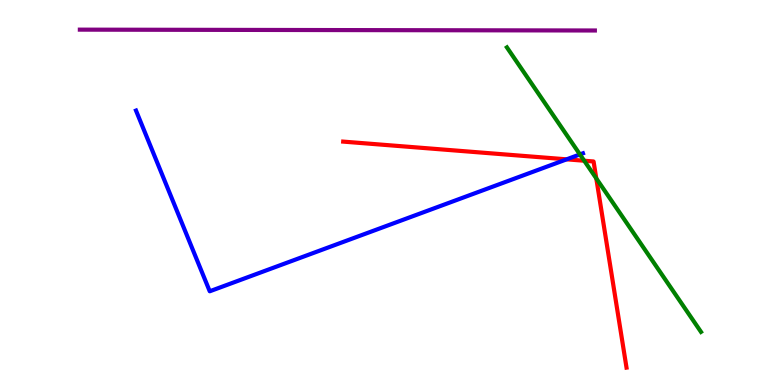[{'lines': ['blue', 'red'], 'intersections': [{'x': 7.31, 'y': 5.86}]}, {'lines': ['green', 'red'], 'intersections': [{'x': 7.54, 'y': 5.83}, {'x': 7.69, 'y': 5.37}]}, {'lines': ['purple', 'red'], 'intersections': []}, {'lines': ['blue', 'green'], 'intersections': [{'x': 7.48, 'y': 5.99}]}, {'lines': ['blue', 'purple'], 'intersections': []}, {'lines': ['green', 'purple'], 'intersections': []}]